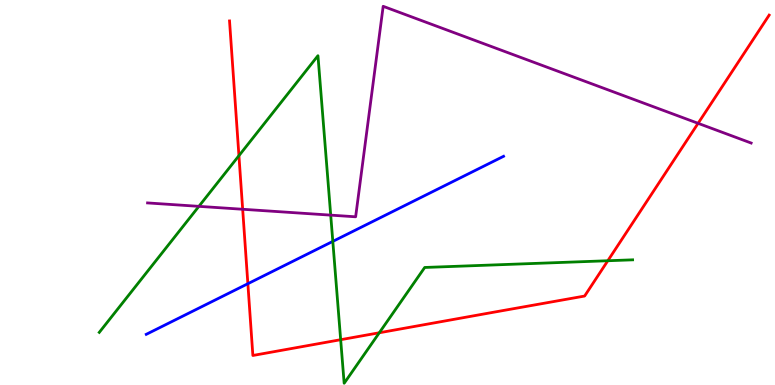[{'lines': ['blue', 'red'], 'intersections': [{'x': 3.2, 'y': 2.63}]}, {'lines': ['green', 'red'], 'intersections': [{'x': 3.08, 'y': 5.96}, {'x': 4.4, 'y': 1.18}, {'x': 4.89, 'y': 1.36}, {'x': 7.84, 'y': 3.23}]}, {'lines': ['purple', 'red'], 'intersections': [{'x': 3.13, 'y': 4.56}, {'x': 9.01, 'y': 6.8}]}, {'lines': ['blue', 'green'], 'intersections': [{'x': 4.29, 'y': 3.73}]}, {'lines': ['blue', 'purple'], 'intersections': []}, {'lines': ['green', 'purple'], 'intersections': [{'x': 2.57, 'y': 4.64}, {'x': 4.27, 'y': 4.41}]}]